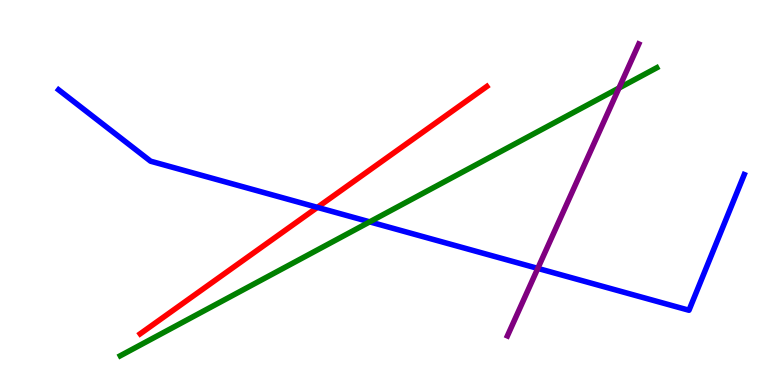[{'lines': ['blue', 'red'], 'intersections': [{'x': 4.1, 'y': 4.61}]}, {'lines': ['green', 'red'], 'intersections': []}, {'lines': ['purple', 'red'], 'intersections': []}, {'lines': ['blue', 'green'], 'intersections': [{'x': 4.77, 'y': 4.24}]}, {'lines': ['blue', 'purple'], 'intersections': [{'x': 6.94, 'y': 3.03}]}, {'lines': ['green', 'purple'], 'intersections': [{'x': 7.99, 'y': 7.71}]}]